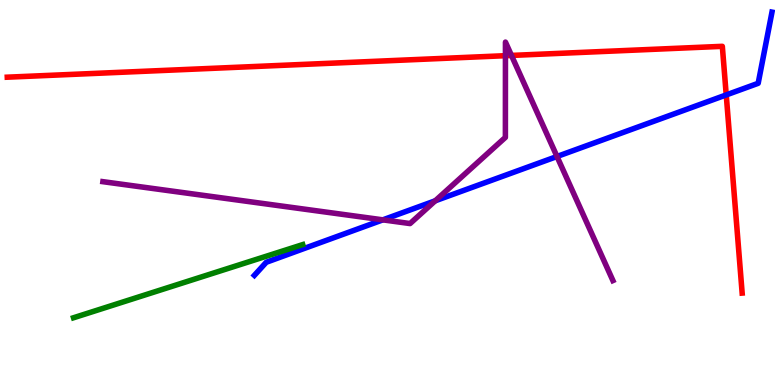[{'lines': ['blue', 'red'], 'intersections': [{'x': 9.37, 'y': 7.53}]}, {'lines': ['green', 'red'], 'intersections': []}, {'lines': ['purple', 'red'], 'intersections': [{'x': 6.52, 'y': 8.55}, {'x': 6.6, 'y': 8.56}]}, {'lines': ['blue', 'green'], 'intersections': []}, {'lines': ['blue', 'purple'], 'intersections': [{'x': 4.94, 'y': 4.29}, {'x': 5.62, 'y': 4.78}, {'x': 7.19, 'y': 5.94}]}, {'lines': ['green', 'purple'], 'intersections': []}]